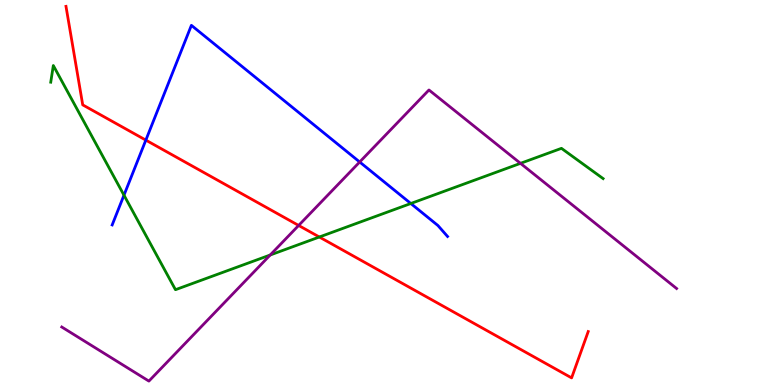[{'lines': ['blue', 'red'], 'intersections': [{'x': 1.88, 'y': 6.36}]}, {'lines': ['green', 'red'], 'intersections': [{'x': 4.12, 'y': 3.84}]}, {'lines': ['purple', 'red'], 'intersections': [{'x': 3.85, 'y': 4.14}]}, {'lines': ['blue', 'green'], 'intersections': [{'x': 1.6, 'y': 4.93}, {'x': 5.3, 'y': 4.71}]}, {'lines': ['blue', 'purple'], 'intersections': [{'x': 4.64, 'y': 5.79}]}, {'lines': ['green', 'purple'], 'intersections': [{'x': 3.49, 'y': 3.38}, {'x': 6.72, 'y': 5.76}]}]